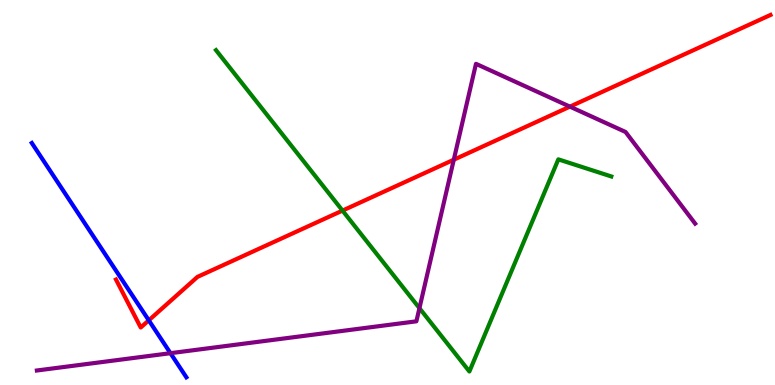[{'lines': ['blue', 'red'], 'intersections': [{'x': 1.92, 'y': 1.68}]}, {'lines': ['green', 'red'], 'intersections': [{'x': 4.42, 'y': 4.53}]}, {'lines': ['purple', 'red'], 'intersections': [{'x': 5.86, 'y': 5.85}, {'x': 7.35, 'y': 7.23}]}, {'lines': ['blue', 'green'], 'intersections': []}, {'lines': ['blue', 'purple'], 'intersections': [{'x': 2.2, 'y': 0.826}]}, {'lines': ['green', 'purple'], 'intersections': [{'x': 5.41, 'y': 2.0}]}]